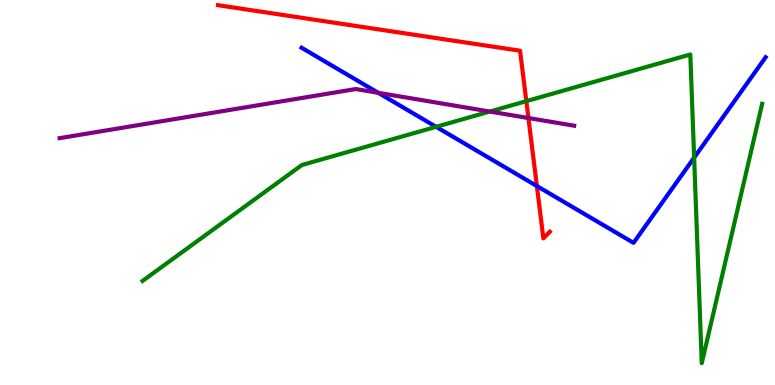[{'lines': ['blue', 'red'], 'intersections': [{'x': 6.93, 'y': 5.17}]}, {'lines': ['green', 'red'], 'intersections': [{'x': 6.79, 'y': 7.37}]}, {'lines': ['purple', 'red'], 'intersections': [{'x': 6.82, 'y': 6.93}]}, {'lines': ['blue', 'green'], 'intersections': [{'x': 5.63, 'y': 6.71}, {'x': 8.96, 'y': 5.9}]}, {'lines': ['blue', 'purple'], 'intersections': [{'x': 4.88, 'y': 7.59}]}, {'lines': ['green', 'purple'], 'intersections': [{'x': 6.32, 'y': 7.1}]}]